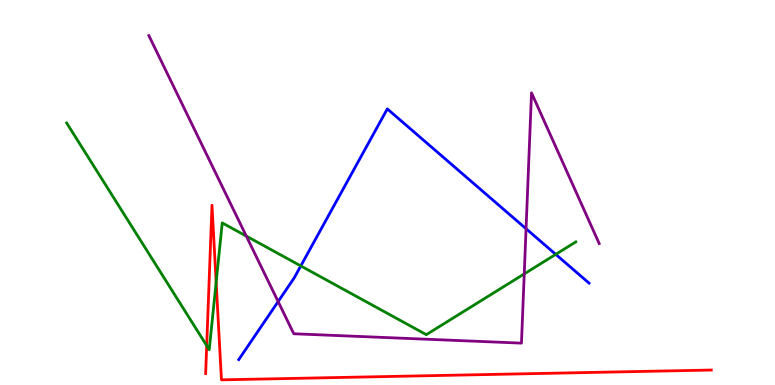[{'lines': ['blue', 'red'], 'intersections': []}, {'lines': ['green', 'red'], 'intersections': [{'x': 2.67, 'y': 1.02}, {'x': 2.79, 'y': 2.67}]}, {'lines': ['purple', 'red'], 'intersections': []}, {'lines': ['blue', 'green'], 'intersections': [{'x': 3.88, 'y': 3.09}, {'x': 7.17, 'y': 3.39}]}, {'lines': ['blue', 'purple'], 'intersections': [{'x': 3.59, 'y': 2.17}, {'x': 6.79, 'y': 4.06}]}, {'lines': ['green', 'purple'], 'intersections': [{'x': 3.18, 'y': 3.87}, {'x': 6.76, 'y': 2.89}]}]